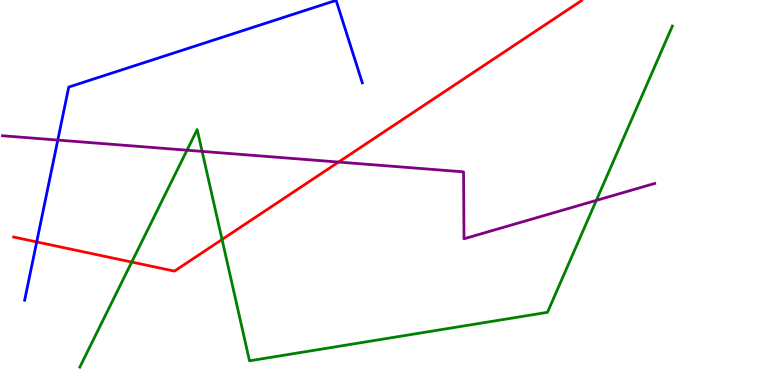[{'lines': ['blue', 'red'], 'intersections': [{'x': 0.474, 'y': 3.72}]}, {'lines': ['green', 'red'], 'intersections': [{'x': 1.7, 'y': 3.19}, {'x': 2.87, 'y': 3.78}]}, {'lines': ['purple', 'red'], 'intersections': [{'x': 4.37, 'y': 5.79}]}, {'lines': ['blue', 'green'], 'intersections': []}, {'lines': ['blue', 'purple'], 'intersections': [{'x': 0.746, 'y': 6.36}]}, {'lines': ['green', 'purple'], 'intersections': [{'x': 2.41, 'y': 6.1}, {'x': 2.61, 'y': 6.07}, {'x': 7.69, 'y': 4.79}]}]